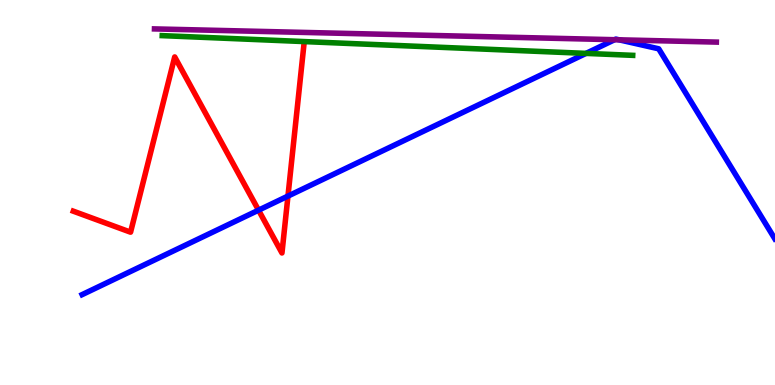[{'lines': ['blue', 'red'], 'intersections': [{'x': 3.34, 'y': 4.54}, {'x': 3.72, 'y': 4.91}]}, {'lines': ['green', 'red'], 'intersections': []}, {'lines': ['purple', 'red'], 'intersections': []}, {'lines': ['blue', 'green'], 'intersections': [{'x': 7.56, 'y': 8.61}]}, {'lines': ['blue', 'purple'], 'intersections': [{'x': 7.93, 'y': 8.97}, {'x': 7.99, 'y': 8.97}]}, {'lines': ['green', 'purple'], 'intersections': []}]